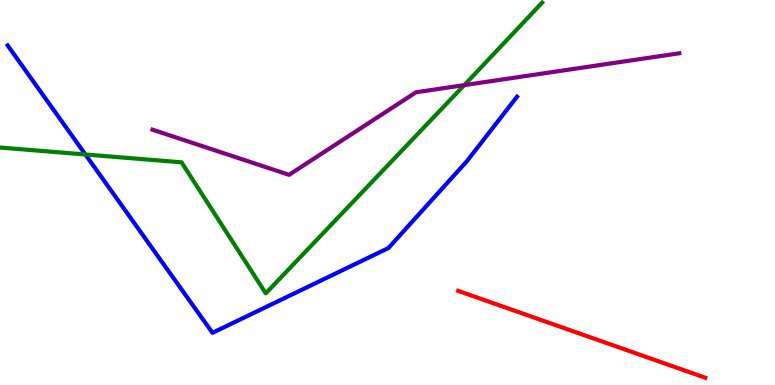[{'lines': ['blue', 'red'], 'intersections': []}, {'lines': ['green', 'red'], 'intersections': []}, {'lines': ['purple', 'red'], 'intersections': []}, {'lines': ['blue', 'green'], 'intersections': [{'x': 1.1, 'y': 5.99}]}, {'lines': ['blue', 'purple'], 'intersections': []}, {'lines': ['green', 'purple'], 'intersections': [{'x': 5.99, 'y': 7.79}]}]